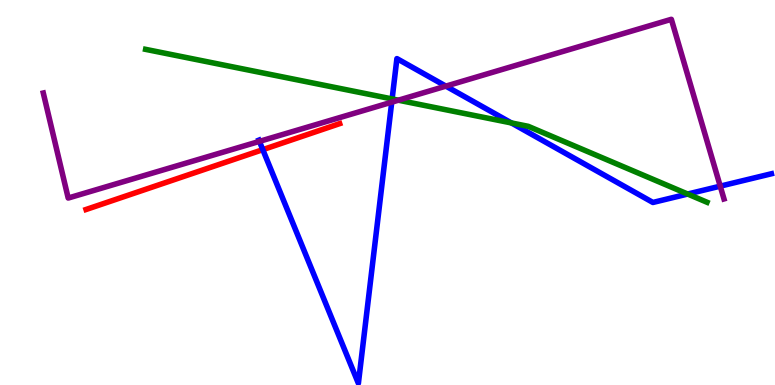[{'lines': ['blue', 'red'], 'intersections': [{'x': 3.39, 'y': 6.11}]}, {'lines': ['green', 'red'], 'intersections': []}, {'lines': ['purple', 'red'], 'intersections': []}, {'lines': ['blue', 'green'], 'intersections': [{'x': 5.06, 'y': 7.43}, {'x': 6.6, 'y': 6.81}, {'x': 8.87, 'y': 4.96}]}, {'lines': ['blue', 'purple'], 'intersections': [{'x': 3.35, 'y': 6.33}, {'x': 5.05, 'y': 7.35}, {'x': 5.75, 'y': 7.76}, {'x': 9.29, 'y': 5.16}]}, {'lines': ['green', 'purple'], 'intersections': [{'x': 5.14, 'y': 7.4}]}]